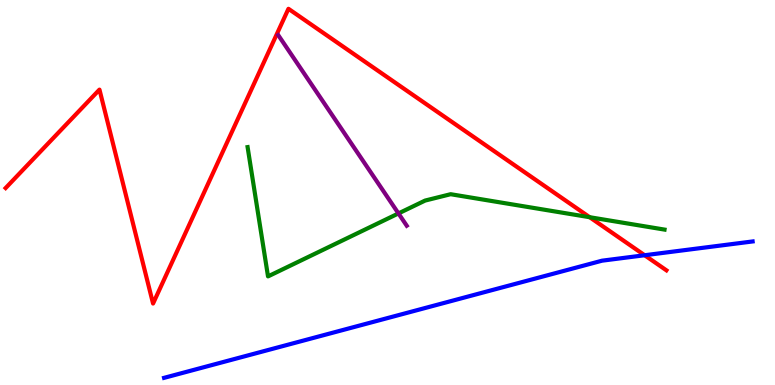[{'lines': ['blue', 'red'], 'intersections': [{'x': 8.32, 'y': 3.37}]}, {'lines': ['green', 'red'], 'intersections': [{'x': 7.61, 'y': 4.36}]}, {'lines': ['purple', 'red'], 'intersections': []}, {'lines': ['blue', 'green'], 'intersections': []}, {'lines': ['blue', 'purple'], 'intersections': []}, {'lines': ['green', 'purple'], 'intersections': [{'x': 5.14, 'y': 4.46}]}]